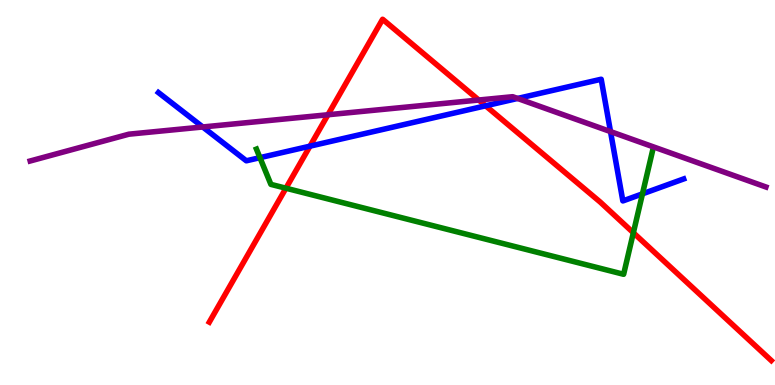[{'lines': ['blue', 'red'], 'intersections': [{'x': 4.0, 'y': 6.2}, {'x': 6.27, 'y': 7.25}]}, {'lines': ['green', 'red'], 'intersections': [{'x': 3.69, 'y': 5.11}, {'x': 8.17, 'y': 3.95}]}, {'lines': ['purple', 'red'], 'intersections': [{'x': 4.23, 'y': 7.02}, {'x': 6.18, 'y': 7.4}]}, {'lines': ['blue', 'green'], 'intersections': [{'x': 3.35, 'y': 5.9}, {'x': 8.29, 'y': 4.97}]}, {'lines': ['blue', 'purple'], 'intersections': [{'x': 2.62, 'y': 6.7}, {'x': 6.68, 'y': 7.44}, {'x': 7.88, 'y': 6.58}]}, {'lines': ['green', 'purple'], 'intersections': []}]